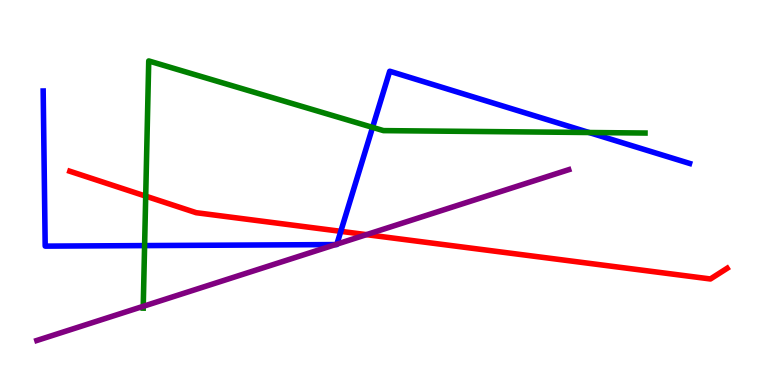[{'lines': ['blue', 'red'], 'intersections': [{'x': 4.4, 'y': 3.99}]}, {'lines': ['green', 'red'], 'intersections': [{'x': 1.88, 'y': 4.91}]}, {'lines': ['purple', 'red'], 'intersections': [{'x': 4.73, 'y': 3.91}]}, {'lines': ['blue', 'green'], 'intersections': [{'x': 1.87, 'y': 3.62}, {'x': 4.81, 'y': 6.69}, {'x': 7.6, 'y': 6.56}]}, {'lines': ['blue', 'purple'], 'intersections': [{'x': 4.33, 'y': 3.65}, {'x': 4.35, 'y': 3.66}]}, {'lines': ['green', 'purple'], 'intersections': [{'x': 1.85, 'y': 2.04}]}]